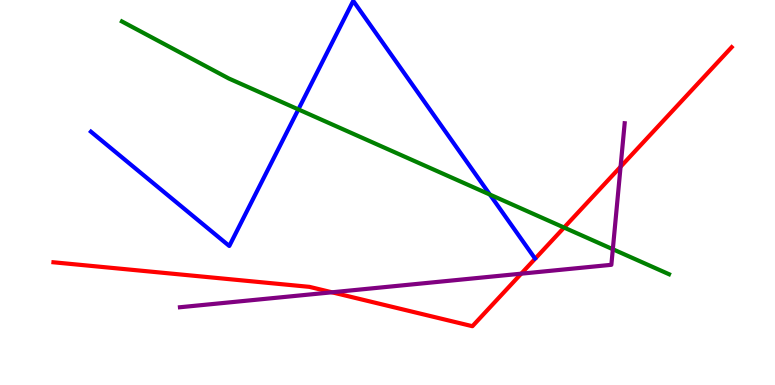[{'lines': ['blue', 'red'], 'intersections': []}, {'lines': ['green', 'red'], 'intersections': [{'x': 7.28, 'y': 4.09}]}, {'lines': ['purple', 'red'], 'intersections': [{'x': 4.28, 'y': 2.41}, {'x': 6.73, 'y': 2.89}, {'x': 8.01, 'y': 5.67}]}, {'lines': ['blue', 'green'], 'intersections': [{'x': 3.85, 'y': 7.16}, {'x': 6.32, 'y': 4.95}]}, {'lines': ['blue', 'purple'], 'intersections': []}, {'lines': ['green', 'purple'], 'intersections': [{'x': 7.91, 'y': 3.53}]}]